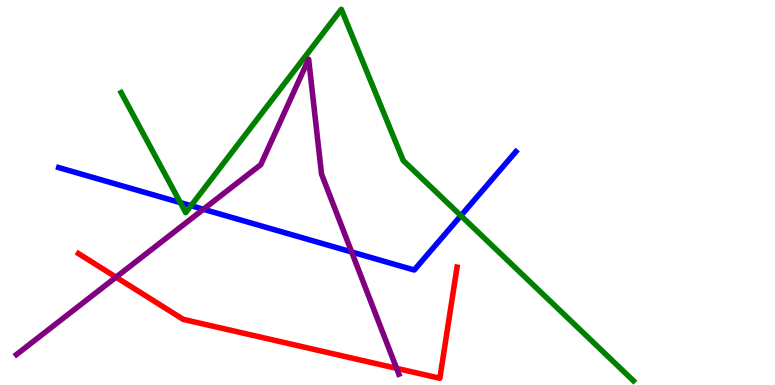[{'lines': ['blue', 'red'], 'intersections': []}, {'lines': ['green', 'red'], 'intersections': []}, {'lines': ['purple', 'red'], 'intersections': [{'x': 1.5, 'y': 2.8}, {'x': 5.12, 'y': 0.433}]}, {'lines': ['blue', 'green'], 'intersections': [{'x': 2.33, 'y': 4.74}, {'x': 2.47, 'y': 4.66}, {'x': 5.95, 'y': 4.4}]}, {'lines': ['blue', 'purple'], 'intersections': [{'x': 2.62, 'y': 4.56}, {'x': 4.54, 'y': 3.46}]}, {'lines': ['green', 'purple'], 'intersections': []}]